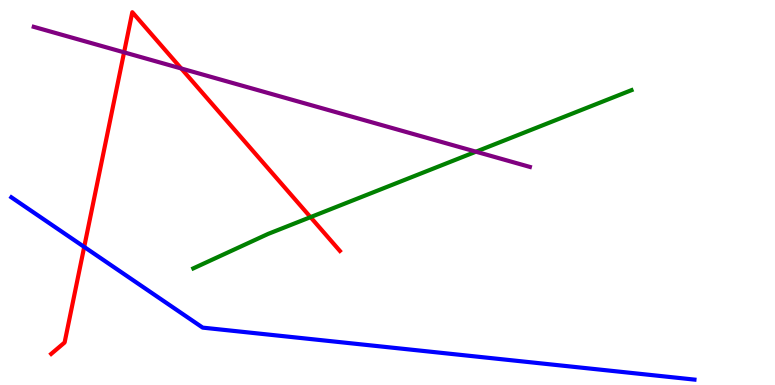[{'lines': ['blue', 'red'], 'intersections': [{'x': 1.09, 'y': 3.59}]}, {'lines': ['green', 'red'], 'intersections': [{'x': 4.01, 'y': 4.36}]}, {'lines': ['purple', 'red'], 'intersections': [{'x': 1.6, 'y': 8.64}, {'x': 2.34, 'y': 8.22}]}, {'lines': ['blue', 'green'], 'intersections': []}, {'lines': ['blue', 'purple'], 'intersections': []}, {'lines': ['green', 'purple'], 'intersections': [{'x': 6.14, 'y': 6.06}]}]